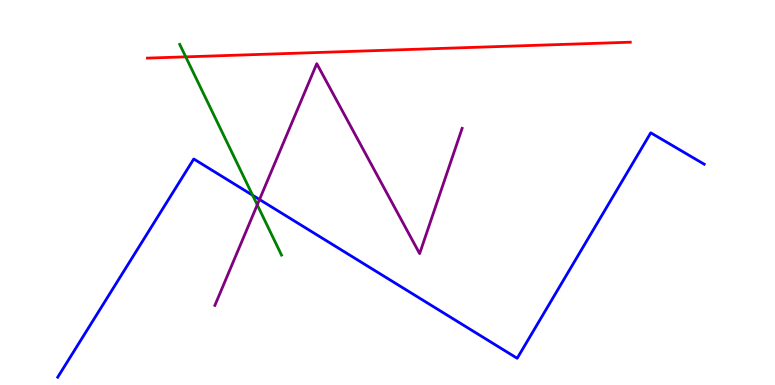[{'lines': ['blue', 'red'], 'intersections': []}, {'lines': ['green', 'red'], 'intersections': [{'x': 2.4, 'y': 8.52}]}, {'lines': ['purple', 'red'], 'intersections': []}, {'lines': ['blue', 'green'], 'intersections': [{'x': 3.26, 'y': 4.93}]}, {'lines': ['blue', 'purple'], 'intersections': [{'x': 3.35, 'y': 4.82}]}, {'lines': ['green', 'purple'], 'intersections': [{'x': 3.32, 'y': 4.68}]}]